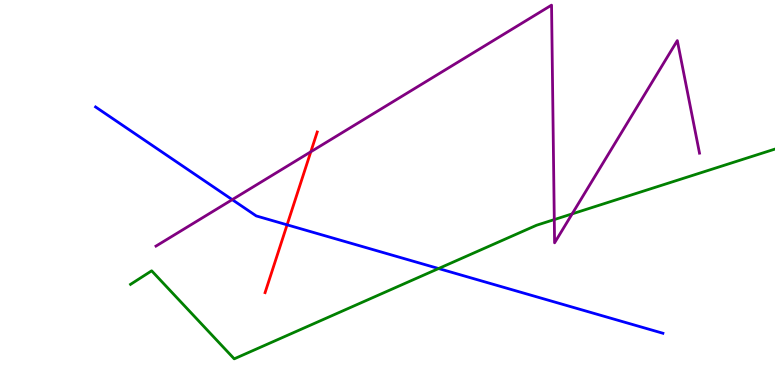[{'lines': ['blue', 'red'], 'intersections': [{'x': 3.7, 'y': 4.16}]}, {'lines': ['green', 'red'], 'intersections': []}, {'lines': ['purple', 'red'], 'intersections': [{'x': 4.01, 'y': 6.06}]}, {'lines': ['blue', 'green'], 'intersections': [{'x': 5.66, 'y': 3.03}]}, {'lines': ['blue', 'purple'], 'intersections': [{'x': 3.0, 'y': 4.81}]}, {'lines': ['green', 'purple'], 'intersections': [{'x': 7.15, 'y': 4.3}, {'x': 7.38, 'y': 4.44}]}]